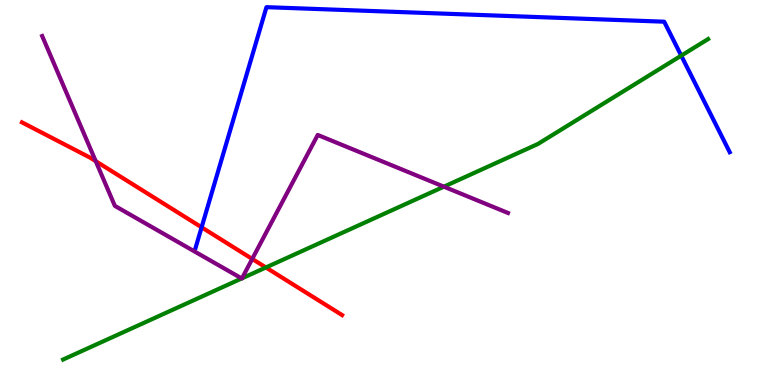[{'lines': ['blue', 'red'], 'intersections': [{'x': 2.6, 'y': 4.1}]}, {'lines': ['green', 'red'], 'intersections': [{'x': 3.43, 'y': 3.05}]}, {'lines': ['purple', 'red'], 'intersections': [{'x': 1.24, 'y': 5.81}, {'x': 3.25, 'y': 3.27}]}, {'lines': ['blue', 'green'], 'intersections': [{'x': 8.79, 'y': 8.55}]}, {'lines': ['blue', 'purple'], 'intersections': []}, {'lines': ['green', 'purple'], 'intersections': [{'x': 3.12, 'y': 2.77}, {'x': 3.12, 'y': 2.77}, {'x': 5.73, 'y': 5.15}]}]